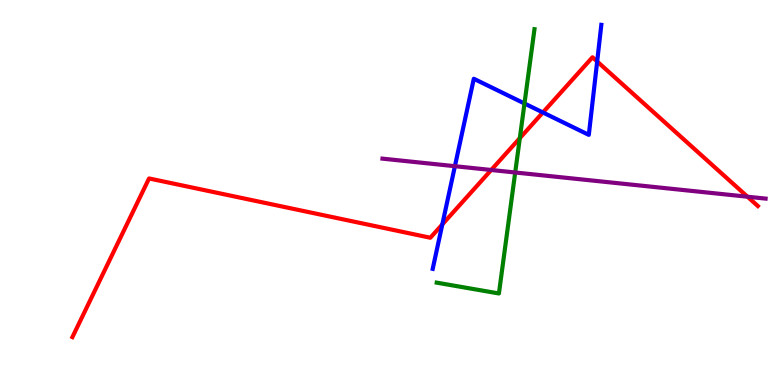[{'lines': ['blue', 'red'], 'intersections': [{'x': 5.71, 'y': 4.17}, {'x': 7.01, 'y': 7.08}, {'x': 7.71, 'y': 8.4}]}, {'lines': ['green', 'red'], 'intersections': [{'x': 6.71, 'y': 6.41}]}, {'lines': ['purple', 'red'], 'intersections': [{'x': 6.34, 'y': 5.58}, {'x': 9.65, 'y': 4.89}]}, {'lines': ['blue', 'green'], 'intersections': [{'x': 6.77, 'y': 7.31}]}, {'lines': ['blue', 'purple'], 'intersections': [{'x': 5.87, 'y': 5.68}]}, {'lines': ['green', 'purple'], 'intersections': [{'x': 6.65, 'y': 5.52}]}]